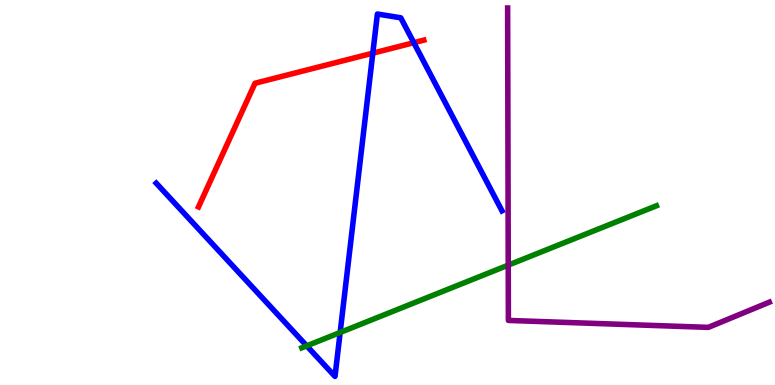[{'lines': ['blue', 'red'], 'intersections': [{'x': 4.81, 'y': 8.62}, {'x': 5.34, 'y': 8.89}]}, {'lines': ['green', 'red'], 'intersections': []}, {'lines': ['purple', 'red'], 'intersections': []}, {'lines': ['blue', 'green'], 'intersections': [{'x': 3.96, 'y': 1.02}, {'x': 4.39, 'y': 1.36}]}, {'lines': ['blue', 'purple'], 'intersections': []}, {'lines': ['green', 'purple'], 'intersections': [{'x': 6.56, 'y': 3.11}]}]